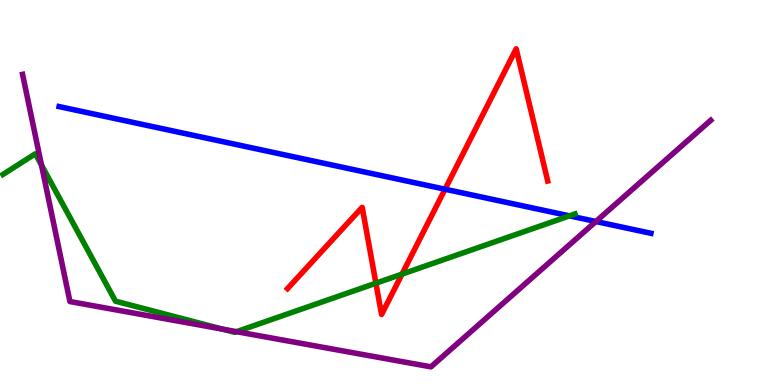[{'lines': ['blue', 'red'], 'intersections': [{'x': 5.74, 'y': 5.09}]}, {'lines': ['green', 'red'], 'intersections': [{'x': 4.85, 'y': 2.64}, {'x': 5.19, 'y': 2.88}]}, {'lines': ['purple', 'red'], 'intersections': []}, {'lines': ['blue', 'green'], 'intersections': [{'x': 7.35, 'y': 4.39}]}, {'lines': ['blue', 'purple'], 'intersections': [{'x': 7.69, 'y': 4.25}]}, {'lines': ['green', 'purple'], 'intersections': [{'x': 0.535, 'y': 5.71}, {'x': 2.88, 'y': 1.45}, {'x': 3.05, 'y': 1.38}]}]